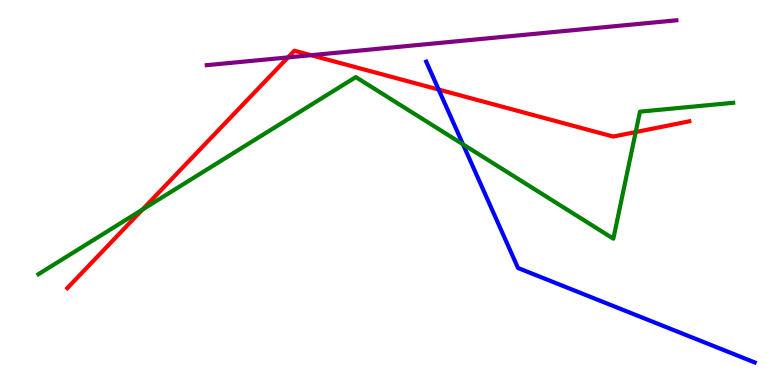[{'lines': ['blue', 'red'], 'intersections': [{'x': 5.66, 'y': 7.67}]}, {'lines': ['green', 'red'], 'intersections': [{'x': 1.84, 'y': 4.56}, {'x': 8.2, 'y': 6.57}]}, {'lines': ['purple', 'red'], 'intersections': [{'x': 3.72, 'y': 8.51}, {'x': 4.01, 'y': 8.57}]}, {'lines': ['blue', 'green'], 'intersections': [{'x': 5.97, 'y': 6.25}]}, {'lines': ['blue', 'purple'], 'intersections': []}, {'lines': ['green', 'purple'], 'intersections': []}]